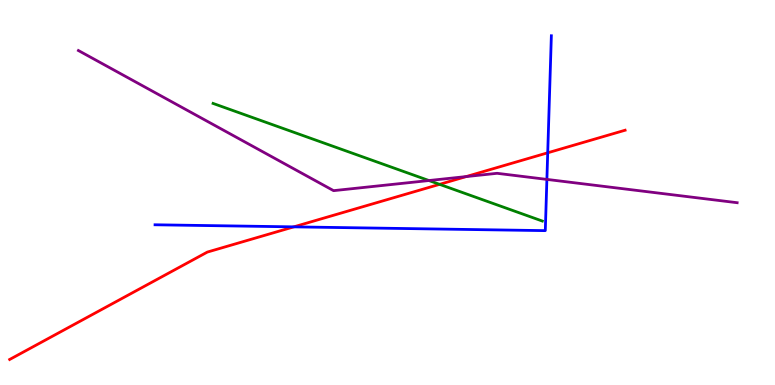[{'lines': ['blue', 'red'], 'intersections': [{'x': 3.79, 'y': 4.11}, {'x': 7.07, 'y': 6.03}]}, {'lines': ['green', 'red'], 'intersections': [{'x': 5.67, 'y': 5.21}]}, {'lines': ['purple', 'red'], 'intersections': [{'x': 6.01, 'y': 5.41}]}, {'lines': ['blue', 'green'], 'intersections': []}, {'lines': ['blue', 'purple'], 'intersections': [{'x': 7.06, 'y': 5.34}]}, {'lines': ['green', 'purple'], 'intersections': [{'x': 5.53, 'y': 5.31}]}]